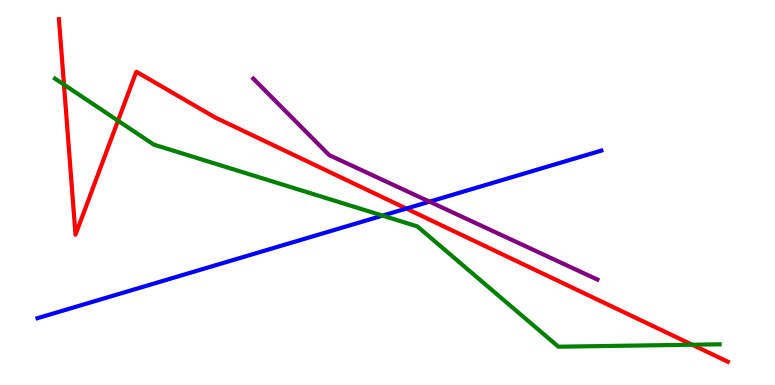[{'lines': ['blue', 'red'], 'intersections': [{'x': 5.24, 'y': 4.58}]}, {'lines': ['green', 'red'], 'intersections': [{'x': 0.825, 'y': 7.8}, {'x': 1.52, 'y': 6.86}, {'x': 8.93, 'y': 1.05}]}, {'lines': ['purple', 'red'], 'intersections': []}, {'lines': ['blue', 'green'], 'intersections': [{'x': 4.94, 'y': 4.4}]}, {'lines': ['blue', 'purple'], 'intersections': [{'x': 5.54, 'y': 4.76}]}, {'lines': ['green', 'purple'], 'intersections': []}]